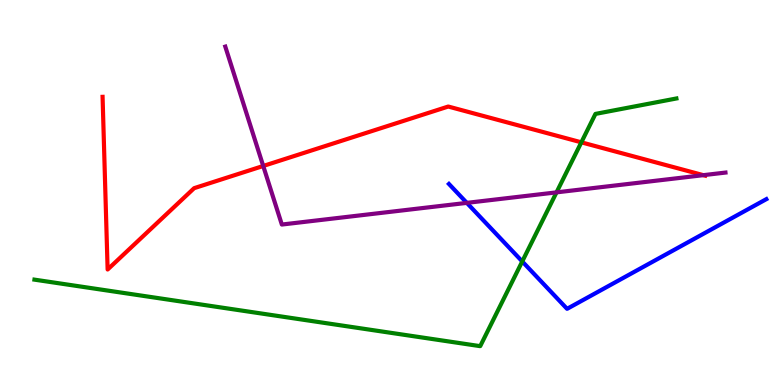[{'lines': ['blue', 'red'], 'intersections': []}, {'lines': ['green', 'red'], 'intersections': [{'x': 7.5, 'y': 6.3}]}, {'lines': ['purple', 'red'], 'intersections': [{'x': 3.4, 'y': 5.69}, {'x': 9.08, 'y': 5.45}]}, {'lines': ['blue', 'green'], 'intersections': [{'x': 6.74, 'y': 3.21}]}, {'lines': ['blue', 'purple'], 'intersections': [{'x': 6.02, 'y': 4.73}]}, {'lines': ['green', 'purple'], 'intersections': [{'x': 7.18, 'y': 5.0}]}]